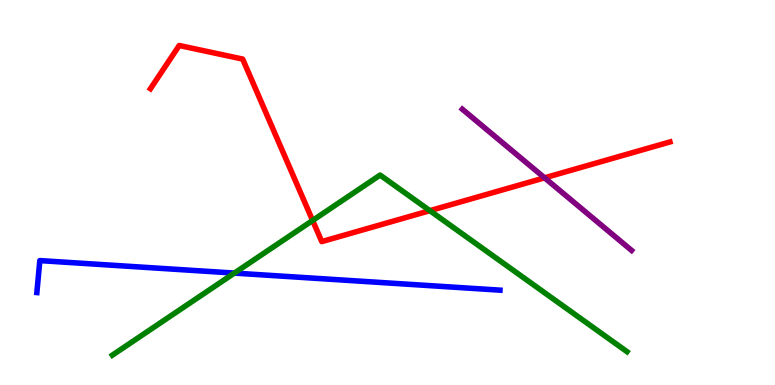[{'lines': ['blue', 'red'], 'intersections': []}, {'lines': ['green', 'red'], 'intersections': [{'x': 4.03, 'y': 4.27}, {'x': 5.55, 'y': 4.53}]}, {'lines': ['purple', 'red'], 'intersections': [{'x': 7.03, 'y': 5.38}]}, {'lines': ['blue', 'green'], 'intersections': [{'x': 3.02, 'y': 2.91}]}, {'lines': ['blue', 'purple'], 'intersections': []}, {'lines': ['green', 'purple'], 'intersections': []}]